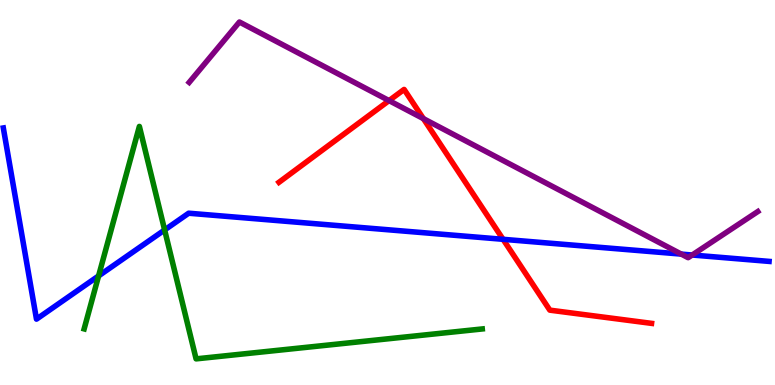[{'lines': ['blue', 'red'], 'intersections': [{'x': 6.49, 'y': 3.78}]}, {'lines': ['green', 'red'], 'intersections': []}, {'lines': ['purple', 'red'], 'intersections': [{'x': 5.02, 'y': 7.39}, {'x': 5.46, 'y': 6.92}]}, {'lines': ['blue', 'green'], 'intersections': [{'x': 1.27, 'y': 2.83}, {'x': 2.12, 'y': 4.03}]}, {'lines': ['blue', 'purple'], 'intersections': [{'x': 8.79, 'y': 3.4}, {'x': 8.93, 'y': 3.38}]}, {'lines': ['green', 'purple'], 'intersections': []}]